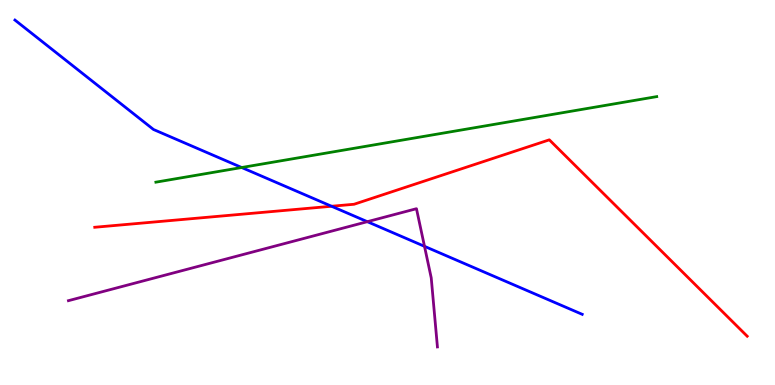[{'lines': ['blue', 'red'], 'intersections': [{'x': 4.28, 'y': 4.64}]}, {'lines': ['green', 'red'], 'intersections': []}, {'lines': ['purple', 'red'], 'intersections': []}, {'lines': ['blue', 'green'], 'intersections': [{'x': 3.12, 'y': 5.65}]}, {'lines': ['blue', 'purple'], 'intersections': [{'x': 4.74, 'y': 4.24}, {'x': 5.48, 'y': 3.6}]}, {'lines': ['green', 'purple'], 'intersections': []}]